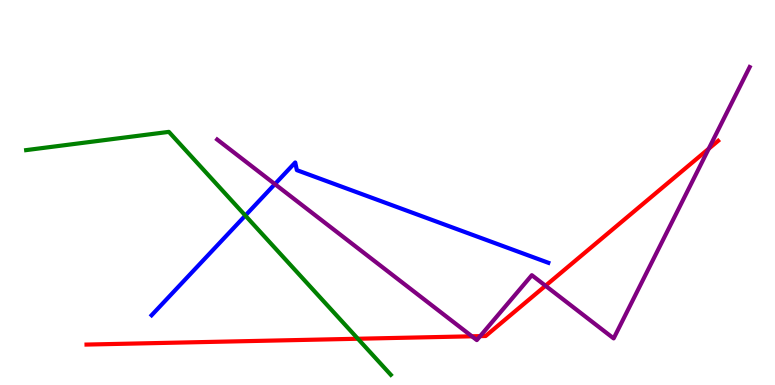[{'lines': ['blue', 'red'], 'intersections': []}, {'lines': ['green', 'red'], 'intersections': [{'x': 4.62, 'y': 1.2}]}, {'lines': ['purple', 'red'], 'intersections': [{'x': 6.09, 'y': 1.26}, {'x': 6.2, 'y': 1.27}, {'x': 7.04, 'y': 2.58}, {'x': 9.14, 'y': 6.14}]}, {'lines': ['blue', 'green'], 'intersections': [{'x': 3.17, 'y': 4.4}]}, {'lines': ['blue', 'purple'], 'intersections': [{'x': 3.55, 'y': 5.22}]}, {'lines': ['green', 'purple'], 'intersections': []}]